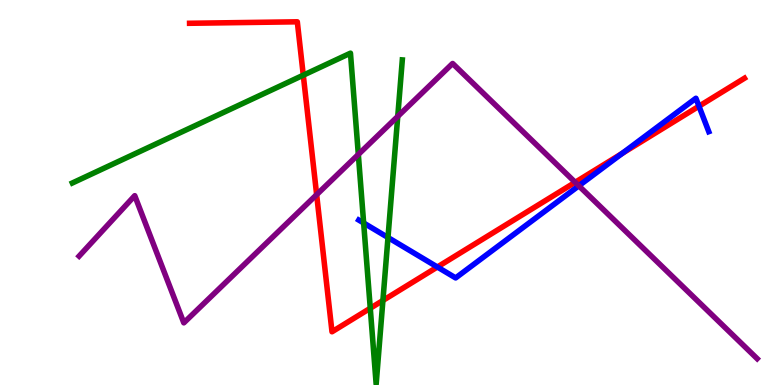[{'lines': ['blue', 'red'], 'intersections': [{'x': 5.64, 'y': 3.06}, {'x': 8.03, 'y': 6.01}, {'x': 9.02, 'y': 7.24}]}, {'lines': ['green', 'red'], 'intersections': [{'x': 3.91, 'y': 8.05}, {'x': 4.78, 'y': 1.99}, {'x': 4.94, 'y': 2.2}]}, {'lines': ['purple', 'red'], 'intersections': [{'x': 4.09, 'y': 4.94}, {'x': 7.42, 'y': 5.27}]}, {'lines': ['blue', 'green'], 'intersections': [{'x': 4.69, 'y': 4.21}, {'x': 5.01, 'y': 3.83}]}, {'lines': ['blue', 'purple'], 'intersections': [{'x': 7.47, 'y': 5.17}]}, {'lines': ['green', 'purple'], 'intersections': [{'x': 4.62, 'y': 5.99}, {'x': 5.13, 'y': 6.98}]}]